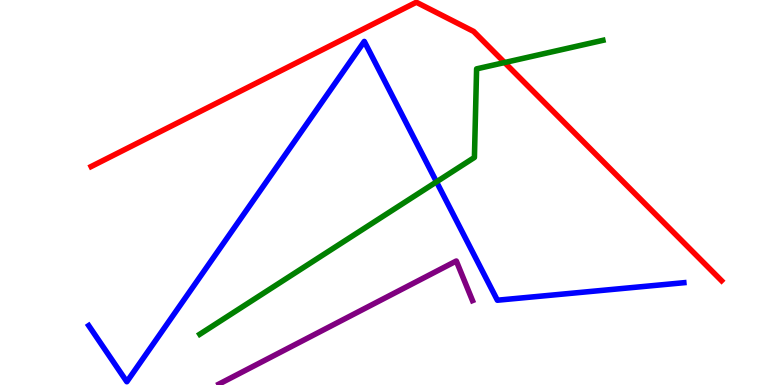[{'lines': ['blue', 'red'], 'intersections': []}, {'lines': ['green', 'red'], 'intersections': [{'x': 6.51, 'y': 8.38}]}, {'lines': ['purple', 'red'], 'intersections': []}, {'lines': ['blue', 'green'], 'intersections': [{'x': 5.63, 'y': 5.28}]}, {'lines': ['blue', 'purple'], 'intersections': []}, {'lines': ['green', 'purple'], 'intersections': []}]